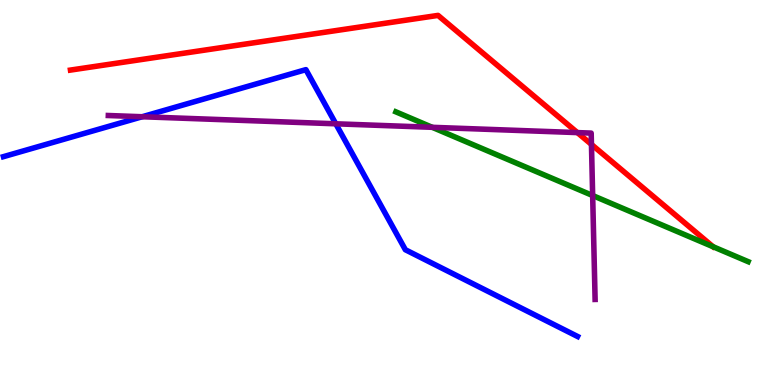[{'lines': ['blue', 'red'], 'intersections': []}, {'lines': ['green', 'red'], 'intersections': []}, {'lines': ['purple', 'red'], 'intersections': [{'x': 7.45, 'y': 6.56}, {'x': 7.63, 'y': 6.25}]}, {'lines': ['blue', 'green'], 'intersections': []}, {'lines': ['blue', 'purple'], 'intersections': [{'x': 1.83, 'y': 6.97}, {'x': 4.33, 'y': 6.78}]}, {'lines': ['green', 'purple'], 'intersections': [{'x': 5.58, 'y': 6.69}, {'x': 7.65, 'y': 4.92}]}]